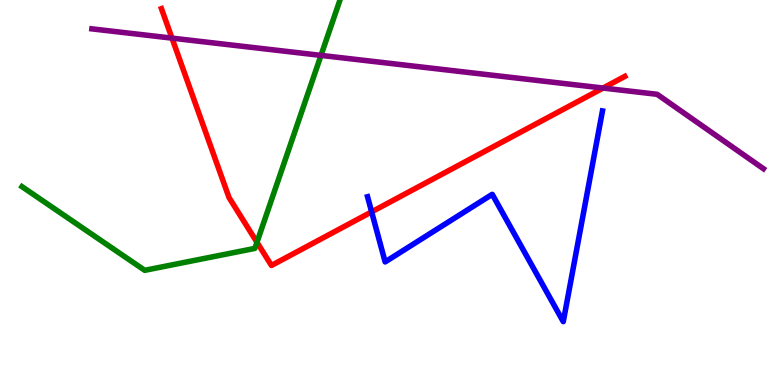[{'lines': ['blue', 'red'], 'intersections': [{'x': 4.8, 'y': 4.5}]}, {'lines': ['green', 'red'], 'intersections': [{'x': 3.32, 'y': 3.71}]}, {'lines': ['purple', 'red'], 'intersections': [{'x': 2.22, 'y': 9.01}, {'x': 7.78, 'y': 7.71}]}, {'lines': ['blue', 'green'], 'intersections': []}, {'lines': ['blue', 'purple'], 'intersections': []}, {'lines': ['green', 'purple'], 'intersections': [{'x': 4.14, 'y': 8.56}]}]